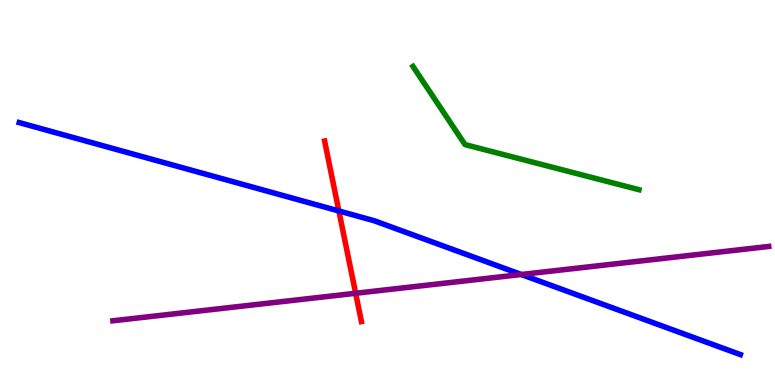[{'lines': ['blue', 'red'], 'intersections': [{'x': 4.37, 'y': 4.52}]}, {'lines': ['green', 'red'], 'intersections': []}, {'lines': ['purple', 'red'], 'intersections': [{'x': 4.59, 'y': 2.38}]}, {'lines': ['blue', 'green'], 'intersections': []}, {'lines': ['blue', 'purple'], 'intersections': [{'x': 6.73, 'y': 2.87}]}, {'lines': ['green', 'purple'], 'intersections': []}]